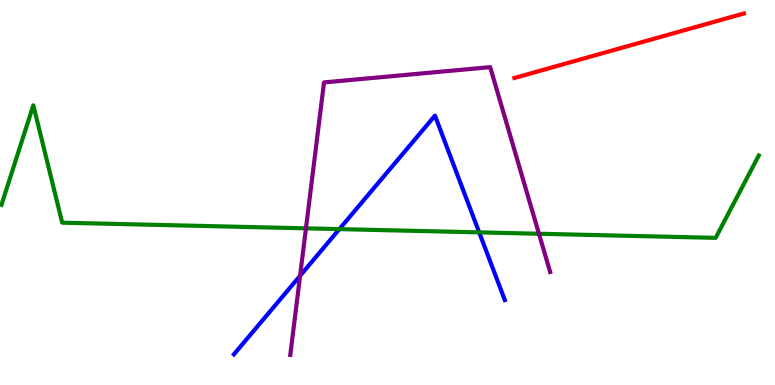[{'lines': ['blue', 'red'], 'intersections': []}, {'lines': ['green', 'red'], 'intersections': []}, {'lines': ['purple', 'red'], 'intersections': []}, {'lines': ['blue', 'green'], 'intersections': [{'x': 4.38, 'y': 4.05}, {'x': 6.18, 'y': 3.96}]}, {'lines': ['blue', 'purple'], 'intersections': [{'x': 3.87, 'y': 2.84}]}, {'lines': ['green', 'purple'], 'intersections': [{'x': 3.95, 'y': 4.07}, {'x': 6.95, 'y': 3.93}]}]